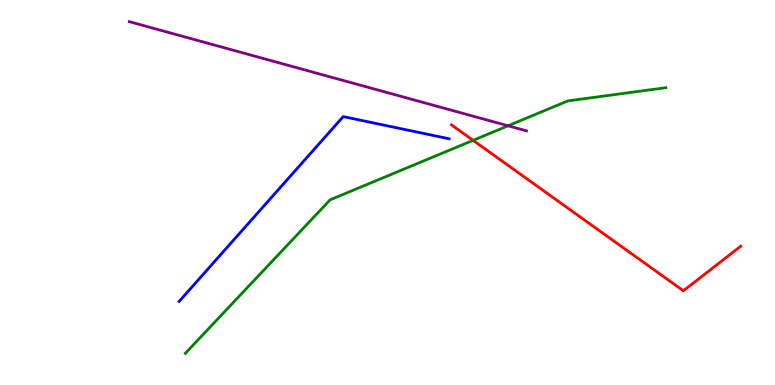[{'lines': ['blue', 'red'], 'intersections': []}, {'lines': ['green', 'red'], 'intersections': [{'x': 6.1, 'y': 6.35}]}, {'lines': ['purple', 'red'], 'intersections': []}, {'lines': ['blue', 'green'], 'intersections': []}, {'lines': ['blue', 'purple'], 'intersections': []}, {'lines': ['green', 'purple'], 'intersections': [{'x': 6.56, 'y': 6.73}]}]